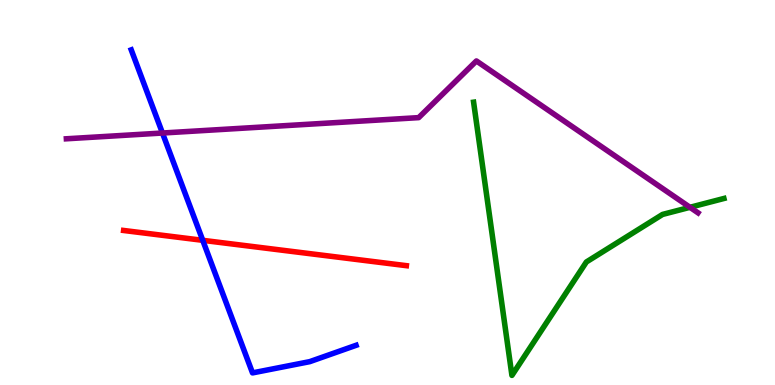[{'lines': ['blue', 'red'], 'intersections': [{'x': 2.62, 'y': 3.76}]}, {'lines': ['green', 'red'], 'intersections': []}, {'lines': ['purple', 'red'], 'intersections': []}, {'lines': ['blue', 'green'], 'intersections': []}, {'lines': ['blue', 'purple'], 'intersections': [{'x': 2.1, 'y': 6.54}]}, {'lines': ['green', 'purple'], 'intersections': [{'x': 8.9, 'y': 4.62}]}]